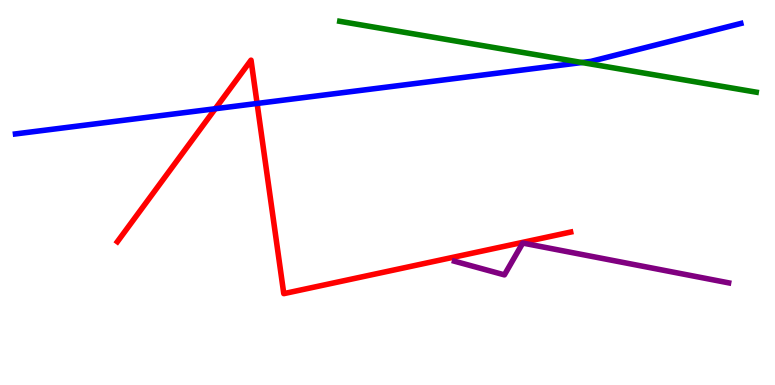[{'lines': ['blue', 'red'], 'intersections': [{'x': 2.78, 'y': 7.18}, {'x': 3.32, 'y': 7.31}]}, {'lines': ['green', 'red'], 'intersections': []}, {'lines': ['purple', 'red'], 'intersections': []}, {'lines': ['blue', 'green'], 'intersections': [{'x': 7.51, 'y': 8.38}]}, {'lines': ['blue', 'purple'], 'intersections': []}, {'lines': ['green', 'purple'], 'intersections': []}]